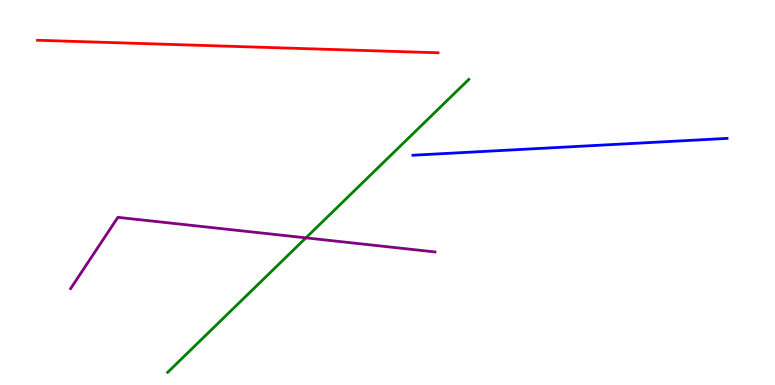[{'lines': ['blue', 'red'], 'intersections': []}, {'lines': ['green', 'red'], 'intersections': []}, {'lines': ['purple', 'red'], 'intersections': []}, {'lines': ['blue', 'green'], 'intersections': []}, {'lines': ['blue', 'purple'], 'intersections': []}, {'lines': ['green', 'purple'], 'intersections': [{'x': 3.95, 'y': 3.82}]}]